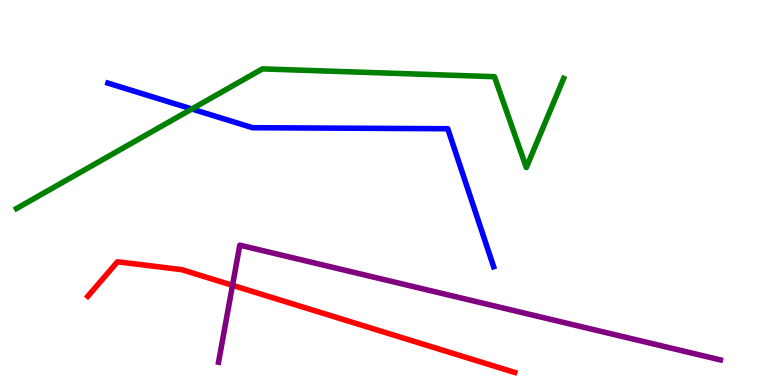[{'lines': ['blue', 'red'], 'intersections': []}, {'lines': ['green', 'red'], 'intersections': []}, {'lines': ['purple', 'red'], 'intersections': [{'x': 3.0, 'y': 2.59}]}, {'lines': ['blue', 'green'], 'intersections': [{'x': 2.48, 'y': 7.17}]}, {'lines': ['blue', 'purple'], 'intersections': []}, {'lines': ['green', 'purple'], 'intersections': []}]